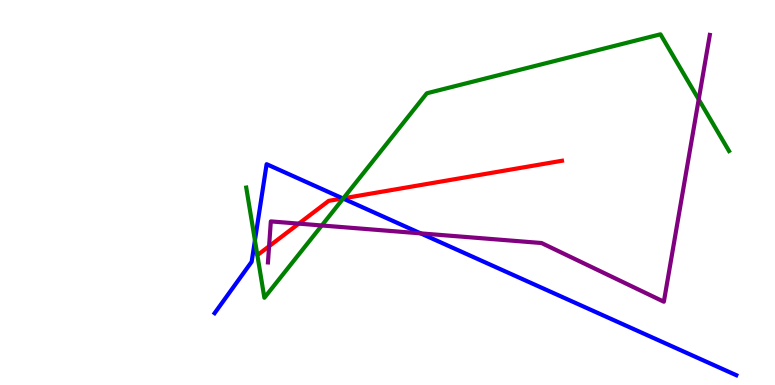[{'lines': ['blue', 'red'], 'intersections': [{'x': 4.42, 'y': 4.85}]}, {'lines': ['green', 'red'], 'intersections': [{'x': 4.43, 'y': 4.85}]}, {'lines': ['purple', 'red'], 'intersections': [{'x': 3.47, 'y': 3.6}, {'x': 3.86, 'y': 4.19}]}, {'lines': ['blue', 'green'], 'intersections': [{'x': 3.29, 'y': 3.76}, {'x': 4.43, 'y': 4.84}]}, {'lines': ['blue', 'purple'], 'intersections': [{'x': 5.43, 'y': 3.94}]}, {'lines': ['green', 'purple'], 'intersections': [{'x': 4.15, 'y': 4.14}, {'x': 9.02, 'y': 7.42}]}]